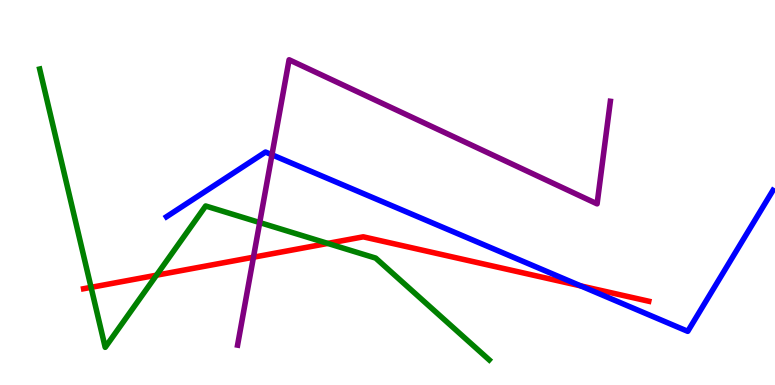[{'lines': ['blue', 'red'], 'intersections': [{'x': 7.49, 'y': 2.57}]}, {'lines': ['green', 'red'], 'intersections': [{'x': 1.18, 'y': 2.54}, {'x': 2.02, 'y': 2.85}, {'x': 4.23, 'y': 3.68}]}, {'lines': ['purple', 'red'], 'intersections': [{'x': 3.27, 'y': 3.32}]}, {'lines': ['blue', 'green'], 'intersections': []}, {'lines': ['blue', 'purple'], 'intersections': [{'x': 3.51, 'y': 5.98}]}, {'lines': ['green', 'purple'], 'intersections': [{'x': 3.35, 'y': 4.22}]}]